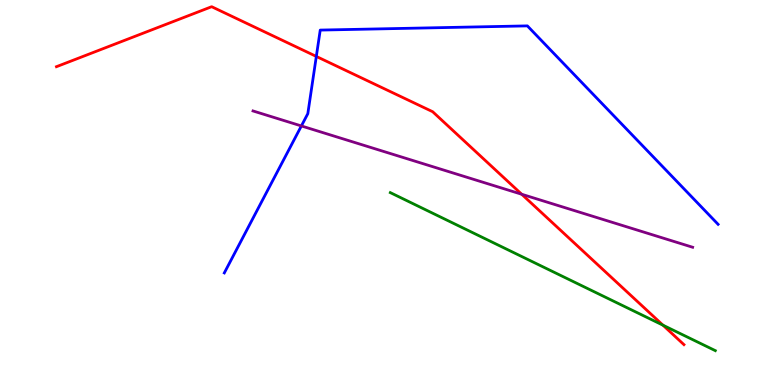[{'lines': ['blue', 'red'], 'intersections': [{'x': 4.08, 'y': 8.53}]}, {'lines': ['green', 'red'], 'intersections': [{'x': 8.55, 'y': 1.55}]}, {'lines': ['purple', 'red'], 'intersections': [{'x': 6.73, 'y': 4.95}]}, {'lines': ['blue', 'green'], 'intersections': []}, {'lines': ['blue', 'purple'], 'intersections': [{'x': 3.89, 'y': 6.73}]}, {'lines': ['green', 'purple'], 'intersections': []}]